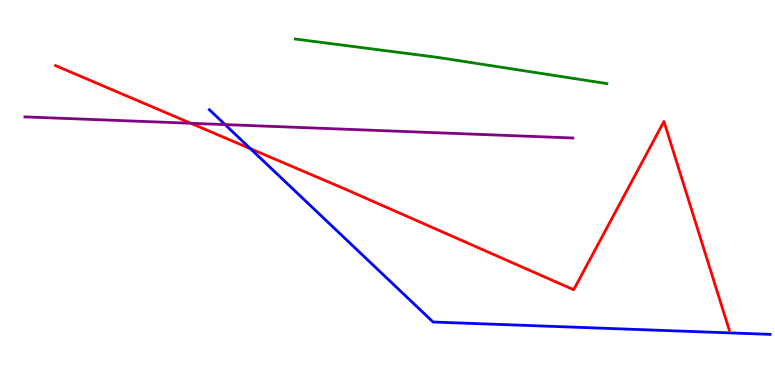[{'lines': ['blue', 'red'], 'intersections': [{'x': 3.23, 'y': 6.14}]}, {'lines': ['green', 'red'], 'intersections': []}, {'lines': ['purple', 'red'], 'intersections': [{'x': 2.46, 'y': 6.8}]}, {'lines': ['blue', 'green'], 'intersections': []}, {'lines': ['blue', 'purple'], 'intersections': [{'x': 2.9, 'y': 6.76}]}, {'lines': ['green', 'purple'], 'intersections': []}]